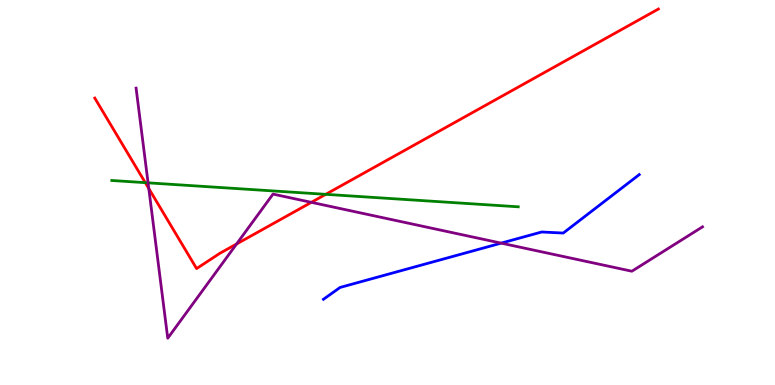[{'lines': ['blue', 'red'], 'intersections': []}, {'lines': ['green', 'red'], 'intersections': [{'x': 1.87, 'y': 5.26}, {'x': 4.2, 'y': 4.95}]}, {'lines': ['purple', 'red'], 'intersections': [{'x': 1.92, 'y': 5.1}, {'x': 3.05, 'y': 3.66}, {'x': 4.02, 'y': 4.74}]}, {'lines': ['blue', 'green'], 'intersections': []}, {'lines': ['blue', 'purple'], 'intersections': [{'x': 6.47, 'y': 3.68}]}, {'lines': ['green', 'purple'], 'intersections': [{'x': 1.91, 'y': 5.25}]}]